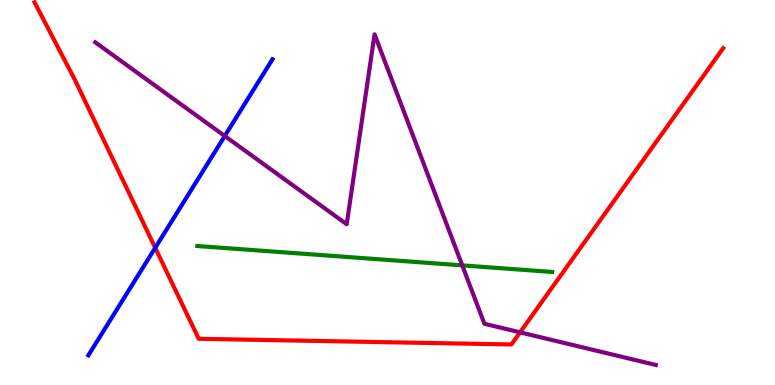[{'lines': ['blue', 'red'], 'intersections': [{'x': 2.0, 'y': 3.56}]}, {'lines': ['green', 'red'], 'intersections': []}, {'lines': ['purple', 'red'], 'intersections': [{'x': 6.71, 'y': 1.37}]}, {'lines': ['blue', 'green'], 'intersections': []}, {'lines': ['blue', 'purple'], 'intersections': [{'x': 2.9, 'y': 6.47}]}, {'lines': ['green', 'purple'], 'intersections': [{'x': 5.96, 'y': 3.11}]}]